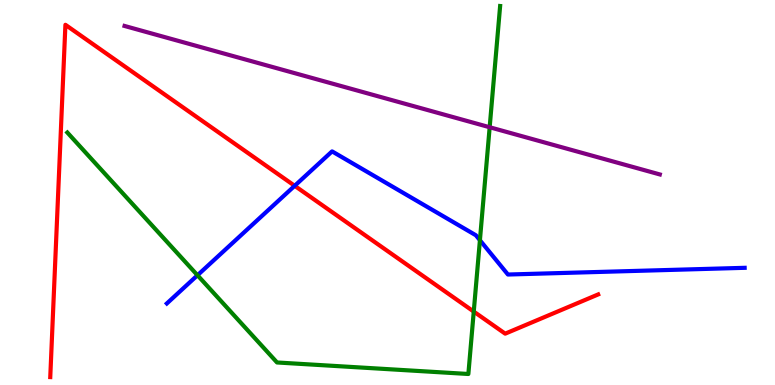[{'lines': ['blue', 'red'], 'intersections': [{'x': 3.8, 'y': 5.17}]}, {'lines': ['green', 'red'], 'intersections': [{'x': 6.11, 'y': 1.91}]}, {'lines': ['purple', 'red'], 'intersections': []}, {'lines': ['blue', 'green'], 'intersections': [{'x': 2.55, 'y': 2.85}, {'x': 6.19, 'y': 3.76}]}, {'lines': ['blue', 'purple'], 'intersections': []}, {'lines': ['green', 'purple'], 'intersections': [{'x': 6.32, 'y': 6.7}]}]